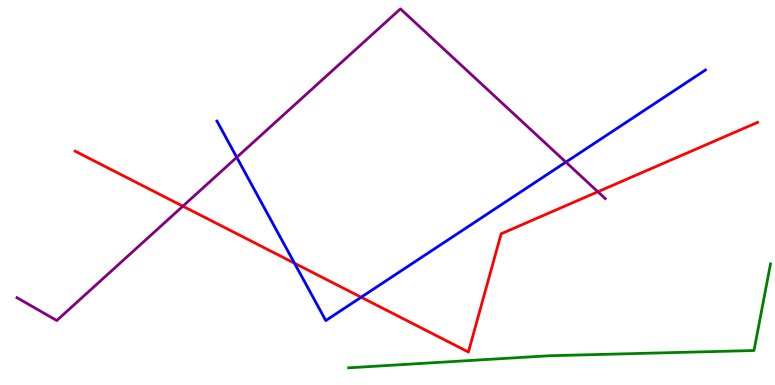[{'lines': ['blue', 'red'], 'intersections': [{'x': 3.8, 'y': 3.16}, {'x': 4.66, 'y': 2.28}]}, {'lines': ['green', 'red'], 'intersections': []}, {'lines': ['purple', 'red'], 'intersections': [{'x': 2.36, 'y': 4.64}, {'x': 7.71, 'y': 5.02}]}, {'lines': ['blue', 'green'], 'intersections': []}, {'lines': ['blue', 'purple'], 'intersections': [{'x': 3.05, 'y': 5.91}, {'x': 7.3, 'y': 5.79}]}, {'lines': ['green', 'purple'], 'intersections': []}]